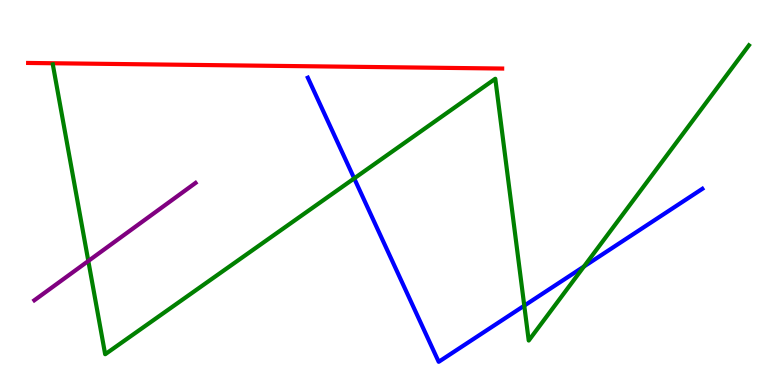[{'lines': ['blue', 'red'], 'intersections': []}, {'lines': ['green', 'red'], 'intersections': []}, {'lines': ['purple', 'red'], 'intersections': []}, {'lines': ['blue', 'green'], 'intersections': [{'x': 4.57, 'y': 5.37}, {'x': 6.76, 'y': 2.06}, {'x': 7.53, 'y': 3.08}]}, {'lines': ['blue', 'purple'], 'intersections': []}, {'lines': ['green', 'purple'], 'intersections': [{'x': 1.14, 'y': 3.22}]}]